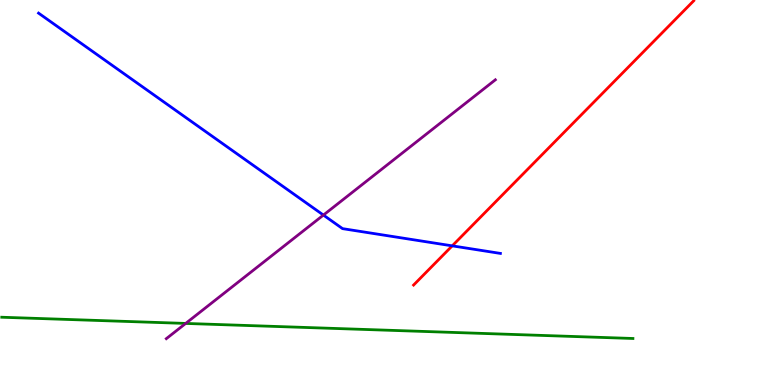[{'lines': ['blue', 'red'], 'intersections': [{'x': 5.84, 'y': 3.61}]}, {'lines': ['green', 'red'], 'intersections': []}, {'lines': ['purple', 'red'], 'intersections': []}, {'lines': ['blue', 'green'], 'intersections': []}, {'lines': ['blue', 'purple'], 'intersections': [{'x': 4.17, 'y': 4.41}]}, {'lines': ['green', 'purple'], 'intersections': [{'x': 2.4, 'y': 1.6}]}]